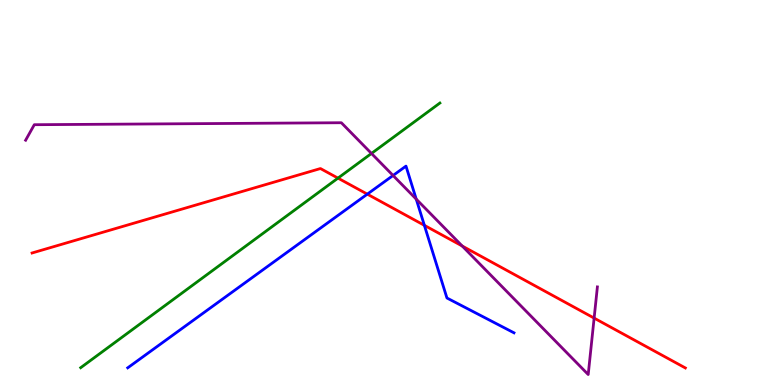[{'lines': ['blue', 'red'], 'intersections': [{'x': 4.74, 'y': 4.96}, {'x': 5.48, 'y': 4.15}]}, {'lines': ['green', 'red'], 'intersections': [{'x': 4.36, 'y': 5.37}]}, {'lines': ['purple', 'red'], 'intersections': [{'x': 5.96, 'y': 3.61}, {'x': 7.67, 'y': 1.74}]}, {'lines': ['blue', 'green'], 'intersections': []}, {'lines': ['blue', 'purple'], 'intersections': [{'x': 5.07, 'y': 5.44}, {'x': 5.37, 'y': 4.83}]}, {'lines': ['green', 'purple'], 'intersections': [{'x': 4.79, 'y': 6.01}]}]